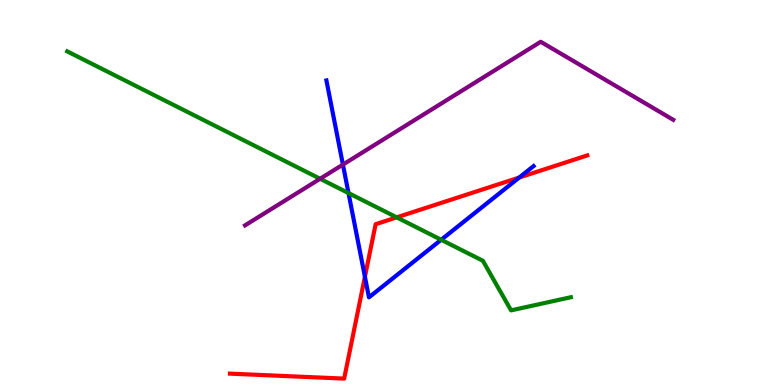[{'lines': ['blue', 'red'], 'intersections': [{'x': 4.71, 'y': 2.81}, {'x': 6.7, 'y': 5.39}]}, {'lines': ['green', 'red'], 'intersections': [{'x': 5.12, 'y': 4.35}]}, {'lines': ['purple', 'red'], 'intersections': []}, {'lines': ['blue', 'green'], 'intersections': [{'x': 4.5, 'y': 4.99}, {'x': 5.69, 'y': 3.77}]}, {'lines': ['blue', 'purple'], 'intersections': [{'x': 4.42, 'y': 5.72}]}, {'lines': ['green', 'purple'], 'intersections': [{'x': 4.13, 'y': 5.36}]}]